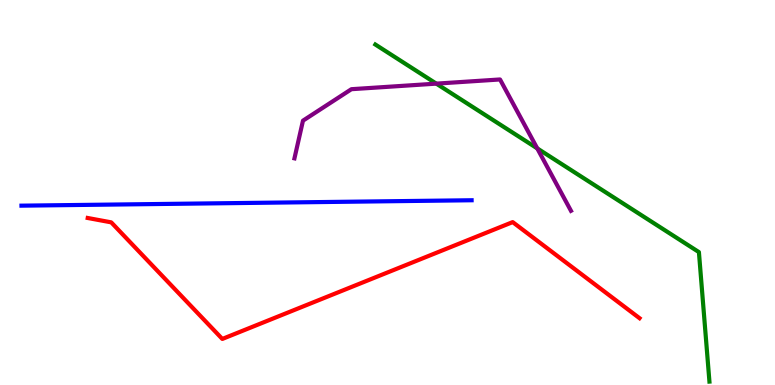[{'lines': ['blue', 'red'], 'intersections': []}, {'lines': ['green', 'red'], 'intersections': []}, {'lines': ['purple', 'red'], 'intersections': []}, {'lines': ['blue', 'green'], 'intersections': []}, {'lines': ['blue', 'purple'], 'intersections': []}, {'lines': ['green', 'purple'], 'intersections': [{'x': 5.63, 'y': 7.83}, {'x': 6.93, 'y': 6.15}]}]